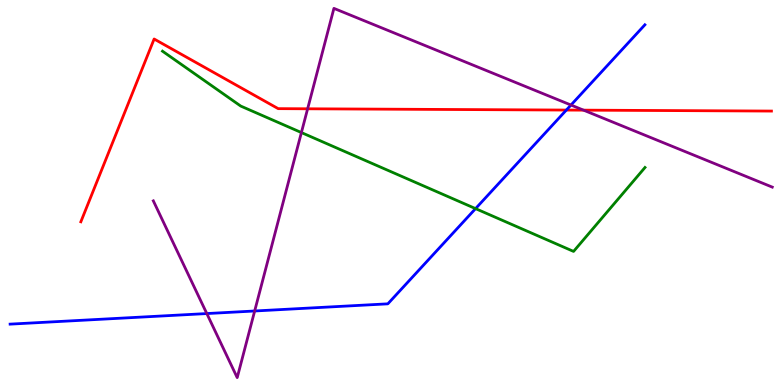[{'lines': ['blue', 'red'], 'intersections': [{'x': 7.31, 'y': 7.14}]}, {'lines': ['green', 'red'], 'intersections': []}, {'lines': ['purple', 'red'], 'intersections': [{'x': 3.97, 'y': 7.17}, {'x': 7.53, 'y': 7.14}]}, {'lines': ['blue', 'green'], 'intersections': [{'x': 6.14, 'y': 4.58}]}, {'lines': ['blue', 'purple'], 'intersections': [{'x': 2.67, 'y': 1.86}, {'x': 3.29, 'y': 1.92}, {'x': 7.37, 'y': 7.27}]}, {'lines': ['green', 'purple'], 'intersections': [{'x': 3.89, 'y': 6.56}]}]